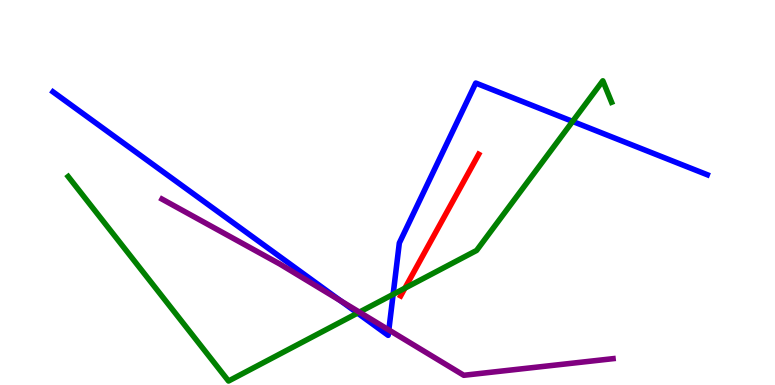[{'lines': ['blue', 'red'], 'intersections': []}, {'lines': ['green', 'red'], 'intersections': [{'x': 5.22, 'y': 2.51}]}, {'lines': ['purple', 'red'], 'intersections': []}, {'lines': ['blue', 'green'], 'intersections': [{'x': 4.61, 'y': 1.87}, {'x': 5.07, 'y': 2.35}, {'x': 7.39, 'y': 6.85}]}, {'lines': ['blue', 'purple'], 'intersections': [{'x': 4.39, 'y': 2.19}, {'x': 5.02, 'y': 1.43}]}, {'lines': ['green', 'purple'], 'intersections': [{'x': 4.64, 'y': 1.89}]}]